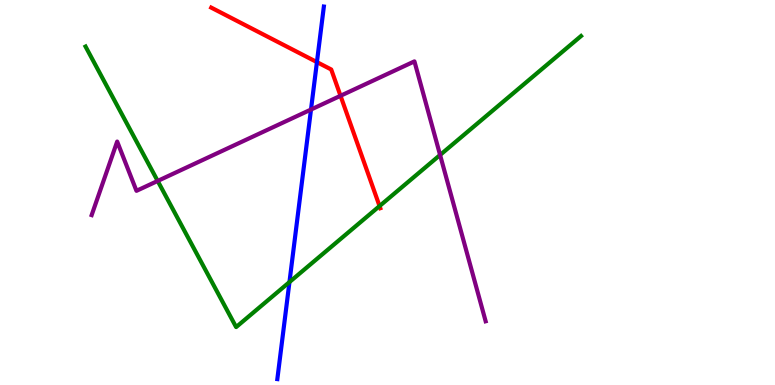[{'lines': ['blue', 'red'], 'intersections': [{'x': 4.09, 'y': 8.39}]}, {'lines': ['green', 'red'], 'intersections': [{'x': 4.9, 'y': 4.65}]}, {'lines': ['purple', 'red'], 'intersections': [{'x': 4.39, 'y': 7.51}]}, {'lines': ['blue', 'green'], 'intersections': [{'x': 3.73, 'y': 2.67}]}, {'lines': ['blue', 'purple'], 'intersections': [{'x': 4.01, 'y': 7.15}]}, {'lines': ['green', 'purple'], 'intersections': [{'x': 2.03, 'y': 5.3}, {'x': 5.68, 'y': 5.97}]}]